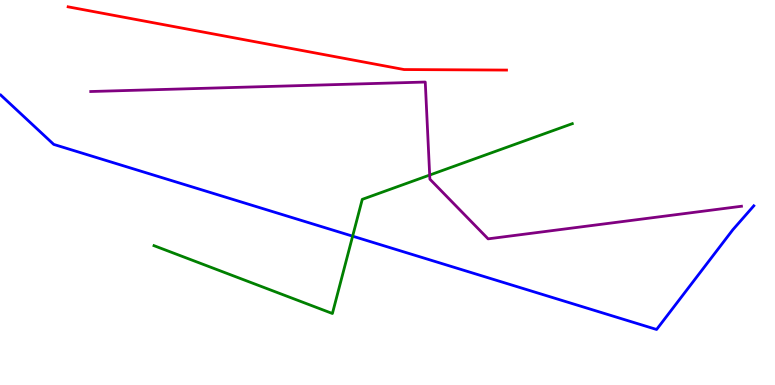[{'lines': ['blue', 'red'], 'intersections': []}, {'lines': ['green', 'red'], 'intersections': []}, {'lines': ['purple', 'red'], 'intersections': []}, {'lines': ['blue', 'green'], 'intersections': [{'x': 4.55, 'y': 3.87}]}, {'lines': ['blue', 'purple'], 'intersections': []}, {'lines': ['green', 'purple'], 'intersections': [{'x': 5.54, 'y': 5.45}]}]